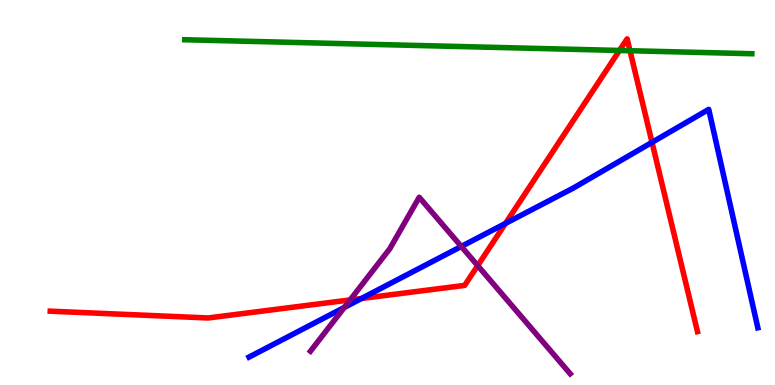[{'lines': ['blue', 'red'], 'intersections': [{'x': 4.66, 'y': 2.25}, {'x': 6.52, 'y': 4.2}, {'x': 8.41, 'y': 6.3}]}, {'lines': ['green', 'red'], 'intersections': [{'x': 7.99, 'y': 8.69}, {'x': 8.13, 'y': 8.68}]}, {'lines': ['purple', 'red'], 'intersections': [{'x': 4.52, 'y': 2.21}, {'x': 6.16, 'y': 3.1}]}, {'lines': ['blue', 'green'], 'intersections': []}, {'lines': ['blue', 'purple'], 'intersections': [{'x': 4.44, 'y': 2.02}, {'x': 5.95, 'y': 3.6}]}, {'lines': ['green', 'purple'], 'intersections': []}]